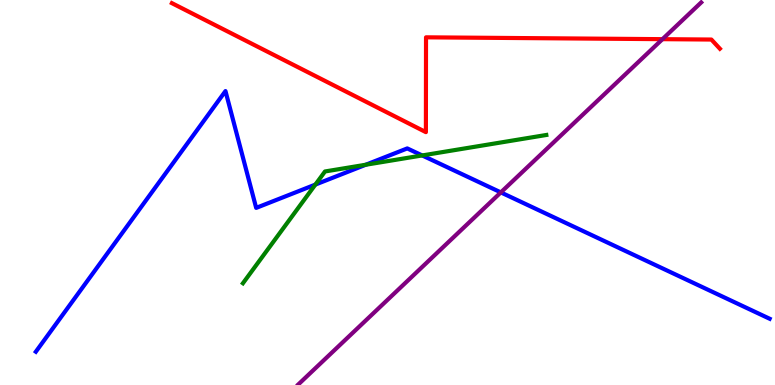[{'lines': ['blue', 'red'], 'intersections': []}, {'lines': ['green', 'red'], 'intersections': []}, {'lines': ['purple', 'red'], 'intersections': [{'x': 8.55, 'y': 8.98}]}, {'lines': ['blue', 'green'], 'intersections': [{'x': 4.07, 'y': 5.21}, {'x': 4.72, 'y': 5.72}, {'x': 5.45, 'y': 5.96}]}, {'lines': ['blue', 'purple'], 'intersections': [{'x': 6.46, 'y': 5.0}]}, {'lines': ['green', 'purple'], 'intersections': []}]